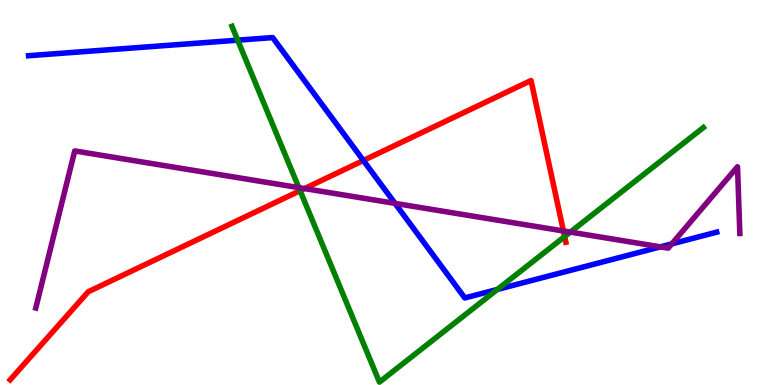[{'lines': ['blue', 'red'], 'intersections': [{'x': 4.69, 'y': 5.83}]}, {'lines': ['green', 'red'], 'intersections': [{'x': 3.87, 'y': 5.05}, {'x': 7.29, 'y': 3.86}]}, {'lines': ['purple', 'red'], 'intersections': [{'x': 3.93, 'y': 5.1}, {'x': 7.27, 'y': 4.0}]}, {'lines': ['blue', 'green'], 'intersections': [{'x': 3.07, 'y': 8.96}, {'x': 6.42, 'y': 2.48}]}, {'lines': ['blue', 'purple'], 'intersections': [{'x': 5.1, 'y': 4.72}, {'x': 8.52, 'y': 3.59}, {'x': 8.67, 'y': 3.67}]}, {'lines': ['green', 'purple'], 'intersections': [{'x': 3.86, 'y': 5.13}, {'x': 7.36, 'y': 3.97}]}]